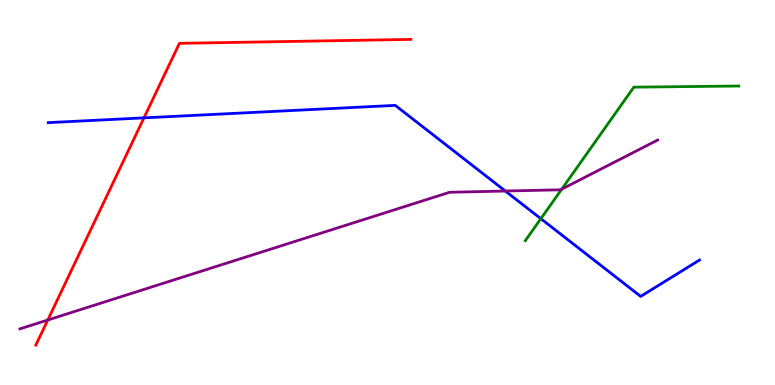[{'lines': ['blue', 'red'], 'intersections': [{'x': 1.86, 'y': 6.94}]}, {'lines': ['green', 'red'], 'intersections': []}, {'lines': ['purple', 'red'], 'intersections': [{'x': 0.616, 'y': 1.69}]}, {'lines': ['blue', 'green'], 'intersections': [{'x': 6.98, 'y': 4.32}]}, {'lines': ['blue', 'purple'], 'intersections': [{'x': 6.52, 'y': 5.04}]}, {'lines': ['green', 'purple'], 'intersections': [{'x': 7.25, 'y': 5.09}]}]